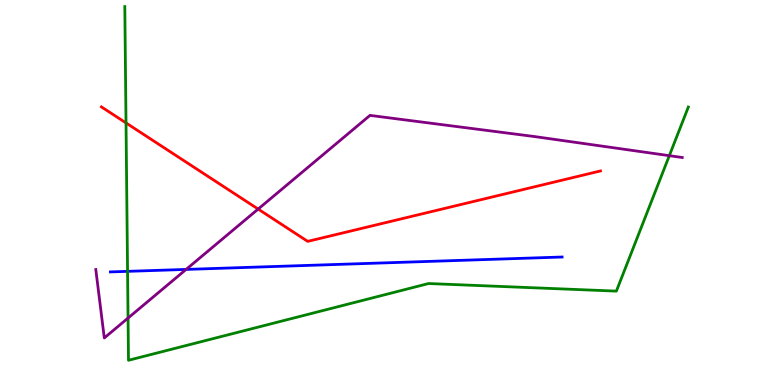[{'lines': ['blue', 'red'], 'intersections': []}, {'lines': ['green', 'red'], 'intersections': [{'x': 1.63, 'y': 6.81}]}, {'lines': ['purple', 'red'], 'intersections': [{'x': 3.33, 'y': 4.57}]}, {'lines': ['blue', 'green'], 'intersections': [{'x': 1.65, 'y': 2.95}]}, {'lines': ['blue', 'purple'], 'intersections': [{'x': 2.4, 'y': 3.0}]}, {'lines': ['green', 'purple'], 'intersections': [{'x': 1.65, 'y': 1.74}, {'x': 8.64, 'y': 5.96}]}]